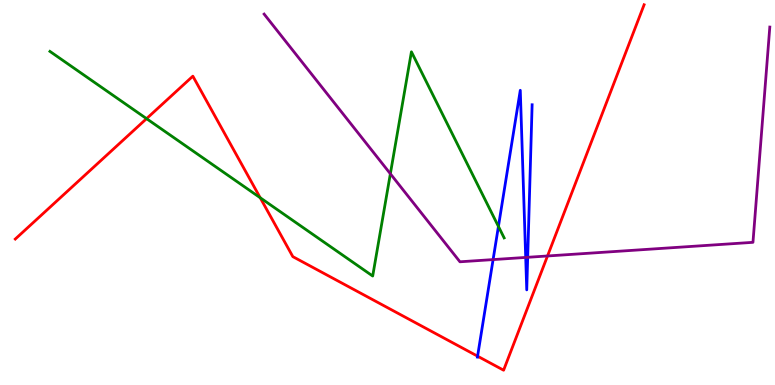[{'lines': ['blue', 'red'], 'intersections': [{'x': 6.16, 'y': 0.749}]}, {'lines': ['green', 'red'], 'intersections': [{'x': 1.89, 'y': 6.92}, {'x': 3.36, 'y': 4.86}]}, {'lines': ['purple', 'red'], 'intersections': [{'x': 7.06, 'y': 3.35}]}, {'lines': ['blue', 'green'], 'intersections': [{'x': 6.43, 'y': 4.12}]}, {'lines': ['blue', 'purple'], 'intersections': [{'x': 6.36, 'y': 3.26}, {'x': 6.78, 'y': 3.31}, {'x': 6.81, 'y': 3.32}]}, {'lines': ['green', 'purple'], 'intersections': [{'x': 5.04, 'y': 5.49}]}]